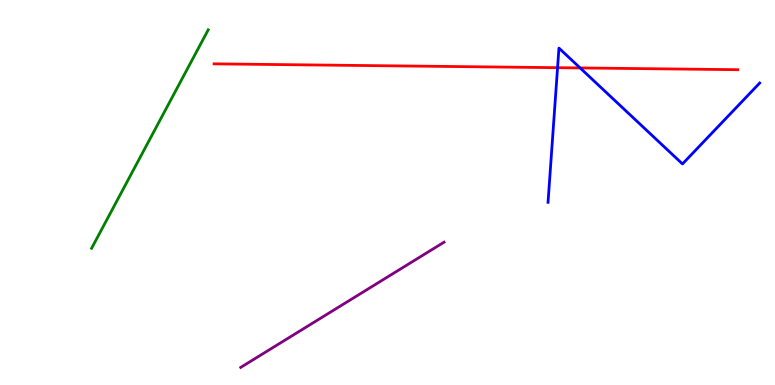[{'lines': ['blue', 'red'], 'intersections': [{'x': 7.19, 'y': 8.24}, {'x': 7.49, 'y': 8.24}]}, {'lines': ['green', 'red'], 'intersections': []}, {'lines': ['purple', 'red'], 'intersections': []}, {'lines': ['blue', 'green'], 'intersections': []}, {'lines': ['blue', 'purple'], 'intersections': []}, {'lines': ['green', 'purple'], 'intersections': []}]